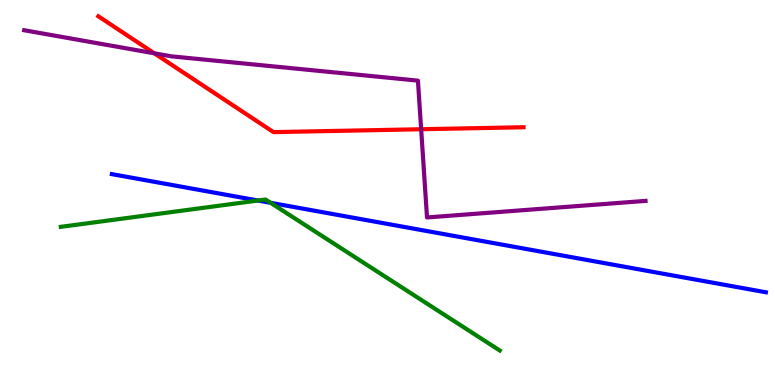[{'lines': ['blue', 'red'], 'intersections': []}, {'lines': ['green', 'red'], 'intersections': []}, {'lines': ['purple', 'red'], 'intersections': [{'x': 1.99, 'y': 8.62}, {'x': 5.43, 'y': 6.64}]}, {'lines': ['blue', 'green'], 'intersections': [{'x': 3.33, 'y': 4.79}, {'x': 3.49, 'y': 4.73}]}, {'lines': ['blue', 'purple'], 'intersections': []}, {'lines': ['green', 'purple'], 'intersections': []}]